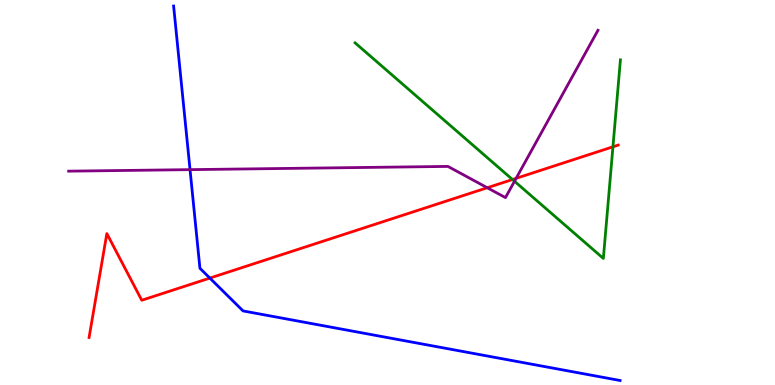[{'lines': ['blue', 'red'], 'intersections': [{'x': 2.71, 'y': 2.78}]}, {'lines': ['green', 'red'], 'intersections': [{'x': 6.61, 'y': 5.34}, {'x': 7.91, 'y': 6.19}]}, {'lines': ['purple', 'red'], 'intersections': [{'x': 6.29, 'y': 5.12}, {'x': 6.66, 'y': 5.37}]}, {'lines': ['blue', 'green'], 'intersections': []}, {'lines': ['blue', 'purple'], 'intersections': [{'x': 2.45, 'y': 5.59}]}, {'lines': ['green', 'purple'], 'intersections': [{'x': 6.64, 'y': 5.29}]}]